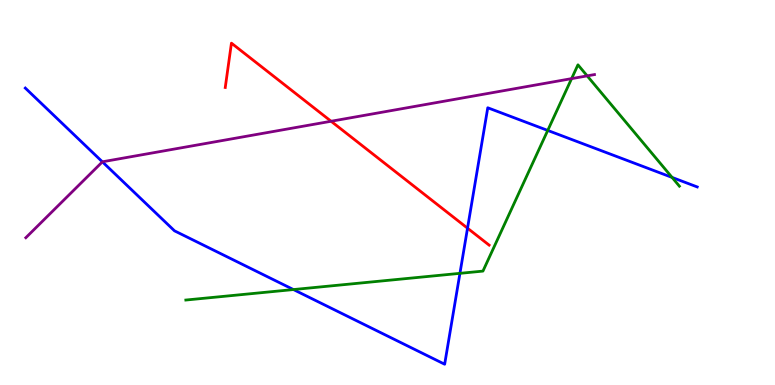[{'lines': ['blue', 'red'], 'intersections': [{'x': 6.03, 'y': 4.07}]}, {'lines': ['green', 'red'], 'intersections': []}, {'lines': ['purple', 'red'], 'intersections': [{'x': 4.27, 'y': 6.85}]}, {'lines': ['blue', 'green'], 'intersections': [{'x': 3.79, 'y': 2.48}, {'x': 5.93, 'y': 2.9}, {'x': 7.07, 'y': 6.61}, {'x': 8.67, 'y': 5.39}]}, {'lines': ['blue', 'purple'], 'intersections': [{'x': 1.32, 'y': 5.8}]}, {'lines': ['green', 'purple'], 'intersections': [{'x': 7.38, 'y': 7.96}, {'x': 7.58, 'y': 8.03}]}]